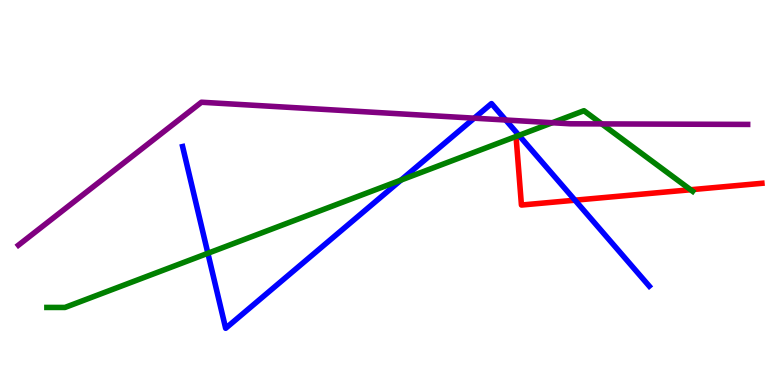[{'lines': ['blue', 'red'], 'intersections': [{'x': 7.42, 'y': 4.8}]}, {'lines': ['green', 'red'], 'intersections': [{'x': 8.91, 'y': 5.07}]}, {'lines': ['purple', 'red'], 'intersections': []}, {'lines': ['blue', 'green'], 'intersections': [{'x': 2.68, 'y': 3.42}, {'x': 5.17, 'y': 5.32}, {'x': 6.7, 'y': 6.48}]}, {'lines': ['blue', 'purple'], 'intersections': [{'x': 6.12, 'y': 6.93}, {'x': 6.53, 'y': 6.88}]}, {'lines': ['green', 'purple'], 'intersections': [{'x': 7.13, 'y': 6.81}, {'x': 7.76, 'y': 6.78}]}]